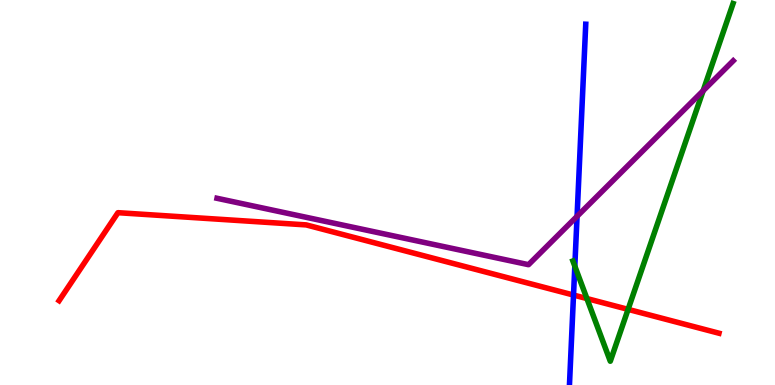[{'lines': ['blue', 'red'], 'intersections': [{'x': 7.4, 'y': 2.34}]}, {'lines': ['green', 'red'], 'intersections': [{'x': 7.57, 'y': 2.25}, {'x': 8.1, 'y': 1.96}]}, {'lines': ['purple', 'red'], 'intersections': []}, {'lines': ['blue', 'green'], 'intersections': [{'x': 7.42, 'y': 3.09}]}, {'lines': ['blue', 'purple'], 'intersections': [{'x': 7.45, 'y': 4.38}]}, {'lines': ['green', 'purple'], 'intersections': [{'x': 9.07, 'y': 7.64}]}]